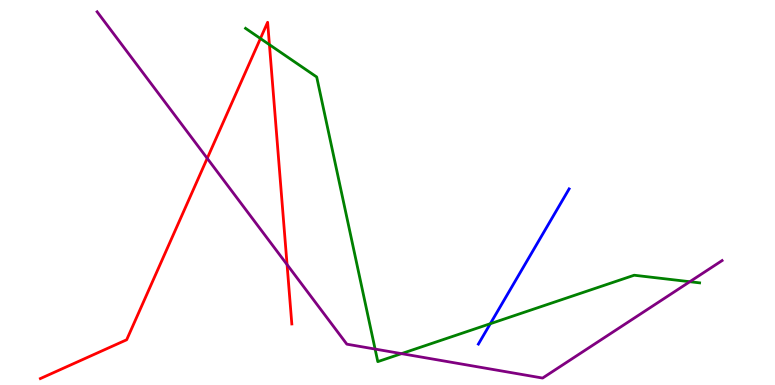[{'lines': ['blue', 'red'], 'intersections': []}, {'lines': ['green', 'red'], 'intersections': [{'x': 3.36, 'y': 9.0}, {'x': 3.48, 'y': 8.84}]}, {'lines': ['purple', 'red'], 'intersections': [{'x': 2.67, 'y': 5.89}, {'x': 3.7, 'y': 3.13}]}, {'lines': ['blue', 'green'], 'intersections': [{'x': 6.33, 'y': 1.59}]}, {'lines': ['blue', 'purple'], 'intersections': []}, {'lines': ['green', 'purple'], 'intersections': [{'x': 4.84, 'y': 0.933}, {'x': 5.18, 'y': 0.815}, {'x': 8.9, 'y': 2.68}]}]